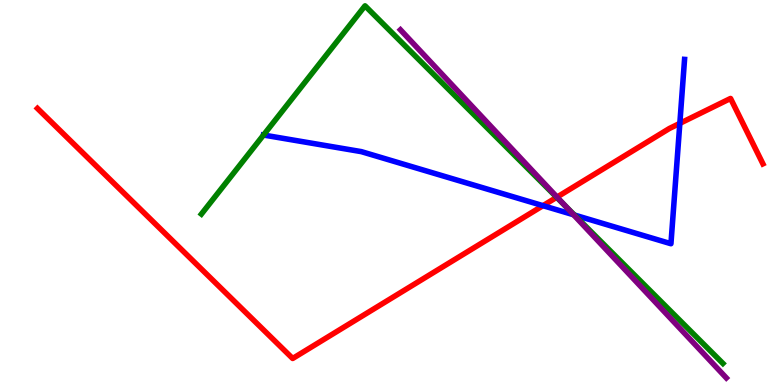[{'lines': ['blue', 'red'], 'intersections': [{'x': 7.01, 'y': 4.66}, {'x': 8.77, 'y': 6.8}]}, {'lines': ['green', 'red'], 'intersections': [{'x': 7.18, 'y': 4.88}]}, {'lines': ['purple', 'red'], 'intersections': [{'x': 7.19, 'y': 4.88}]}, {'lines': ['blue', 'green'], 'intersections': [{'x': 3.4, 'y': 6.49}, {'x': 7.41, 'y': 4.42}]}, {'lines': ['blue', 'purple'], 'intersections': [{'x': 7.4, 'y': 4.42}]}, {'lines': ['green', 'purple'], 'intersections': [{'x': 7.3, 'y': 4.64}]}]